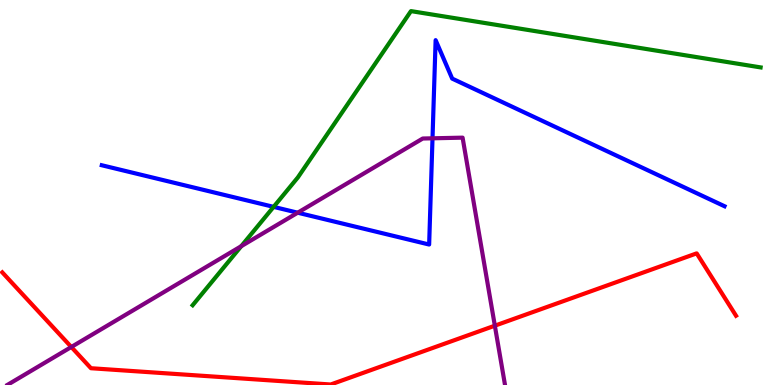[{'lines': ['blue', 'red'], 'intersections': []}, {'lines': ['green', 'red'], 'intersections': []}, {'lines': ['purple', 'red'], 'intersections': [{'x': 0.92, 'y': 0.987}, {'x': 6.39, 'y': 1.54}]}, {'lines': ['blue', 'green'], 'intersections': [{'x': 3.53, 'y': 4.63}]}, {'lines': ['blue', 'purple'], 'intersections': [{'x': 3.84, 'y': 4.48}, {'x': 5.58, 'y': 6.41}]}, {'lines': ['green', 'purple'], 'intersections': [{'x': 3.11, 'y': 3.61}]}]